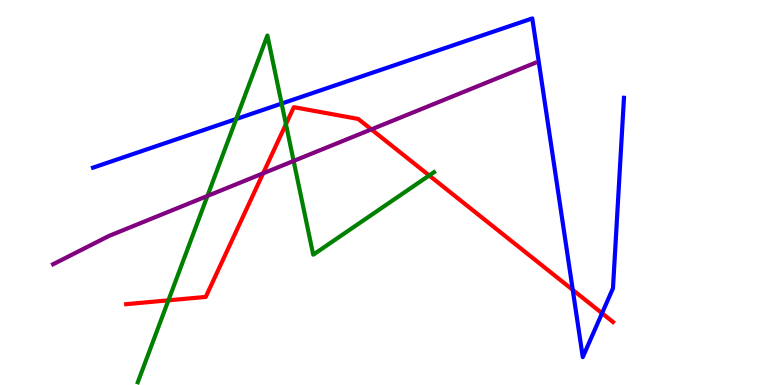[{'lines': ['blue', 'red'], 'intersections': [{'x': 7.39, 'y': 2.47}, {'x': 7.77, 'y': 1.86}]}, {'lines': ['green', 'red'], 'intersections': [{'x': 2.17, 'y': 2.2}, {'x': 3.69, 'y': 6.77}, {'x': 5.54, 'y': 5.44}]}, {'lines': ['purple', 'red'], 'intersections': [{'x': 3.39, 'y': 5.5}, {'x': 4.79, 'y': 6.64}]}, {'lines': ['blue', 'green'], 'intersections': [{'x': 3.05, 'y': 6.91}, {'x': 3.63, 'y': 7.31}]}, {'lines': ['blue', 'purple'], 'intersections': []}, {'lines': ['green', 'purple'], 'intersections': [{'x': 2.68, 'y': 4.91}, {'x': 3.79, 'y': 5.82}]}]